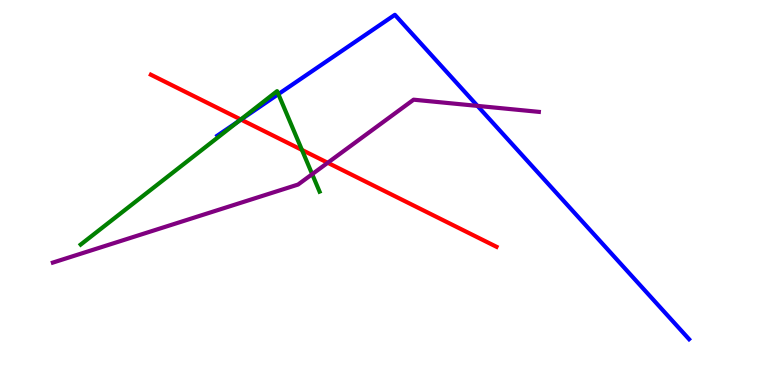[{'lines': ['blue', 'red'], 'intersections': [{'x': 3.11, 'y': 6.89}]}, {'lines': ['green', 'red'], 'intersections': [{'x': 3.11, 'y': 6.9}, {'x': 3.9, 'y': 6.11}]}, {'lines': ['purple', 'red'], 'intersections': [{'x': 4.23, 'y': 5.77}]}, {'lines': ['blue', 'green'], 'intersections': [{'x': 3.08, 'y': 6.85}, {'x': 3.59, 'y': 7.56}]}, {'lines': ['blue', 'purple'], 'intersections': [{'x': 6.16, 'y': 7.25}]}, {'lines': ['green', 'purple'], 'intersections': [{'x': 4.03, 'y': 5.48}]}]